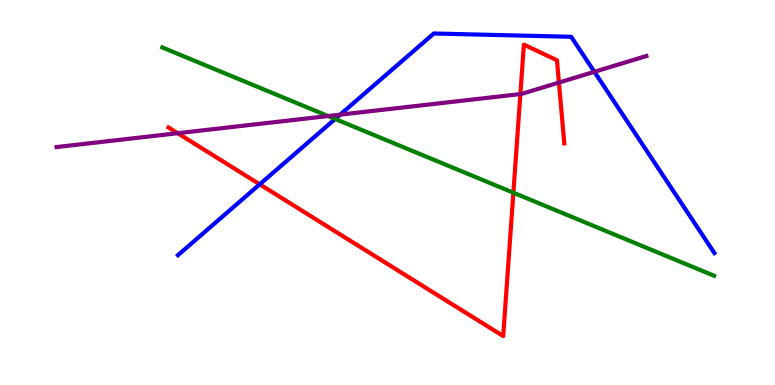[{'lines': ['blue', 'red'], 'intersections': [{'x': 3.35, 'y': 5.21}]}, {'lines': ['green', 'red'], 'intersections': [{'x': 6.62, 'y': 4.99}]}, {'lines': ['purple', 'red'], 'intersections': [{'x': 2.29, 'y': 6.54}, {'x': 6.71, 'y': 7.56}, {'x': 7.21, 'y': 7.86}]}, {'lines': ['blue', 'green'], 'intersections': [{'x': 4.32, 'y': 6.91}]}, {'lines': ['blue', 'purple'], 'intersections': [{'x': 4.39, 'y': 7.02}, {'x': 7.67, 'y': 8.14}]}, {'lines': ['green', 'purple'], 'intersections': [{'x': 4.23, 'y': 6.99}]}]